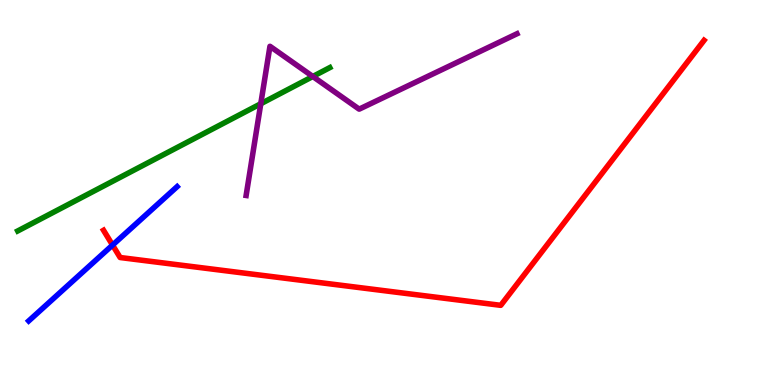[{'lines': ['blue', 'red'], 'intersections': [{'x': 1.45, 'y': 3.63}]}, {'lines': ['green', 'red'], 'intersections': []}, {'lines': ['purple', 'red'], 'intersections': []}, {'lines': ['blue', 'green'], 'intersections': []}, {'lines': ['blue', 'purple'], 'intersections': []}, {'lines': ['green', 'purple'], 'intersections': [{'x': 3.36, 'y': 7.31}, {'x': 4.04, 'y': 8.01}]}]